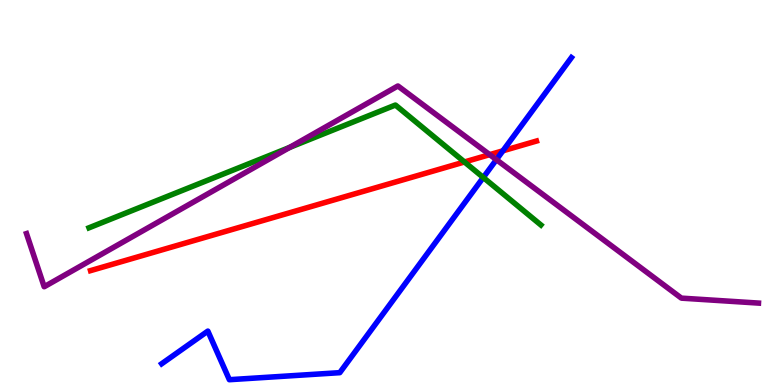[{'lines': ['blue', 'red'], 'intersections': [{'x': 6.49, 'y': 6.08}]}, {'lines': ['green', 'red'], 'intersections': [{'x': 5.99, 'y': 5.79}]}, {'lines': ['purple', 'red'], 'intersections': [{'x': 6.32, 'y': 5.98}]}, {'lines': ['blue', 'green'], 'intersections': [{'x': 6.24, 'y': 5.39}]}, {'lines': ['blue', 'purple'], 'intersections': [{'x': 6.4, 'y': 5.85}]}, {'lines': ['green', 'purple'], 'intersections': [{'x': 3.74, 'y': 6.17}]}]